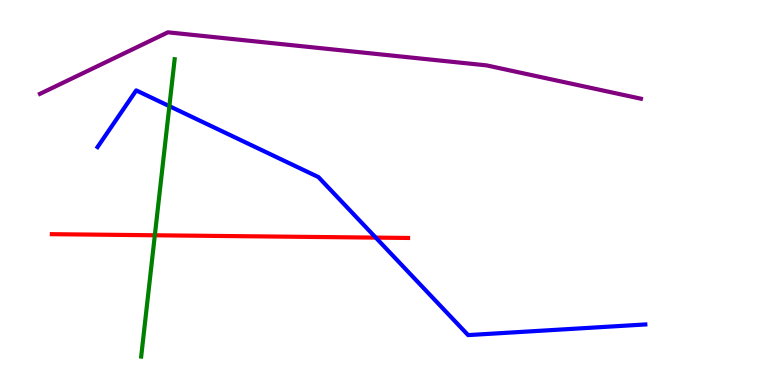[{'lines': ['blue', 'red'], 'intersections': [{'x': 4.85, 'y': 3.83}]}, {'lines': ['green', 'red'], 'intersections': [{'x': 2.0, 'y': 3.89}]}, {'lines': ['purple', 'red'], 'intersections': []}, {'lines': ['blue', 'green'], 'intersections': [{'x': 2.19, 'y': 7.24}]}, {'lines': ['blue', 'purple'], 'intersections': []}, {'lines': ['green', 'purple'], 'intersections': []}]